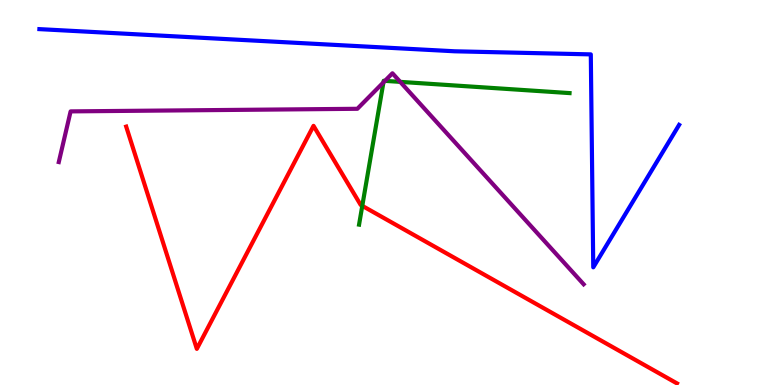[{'lines': ['blue', 'red'], 'intersections': []}, {'lines': ['green', 'red'], 'intersections': [{'x': 4.67, 'y': 4.65}]}, {'lines': ['purple', 'red'], 'intersections': []}, {'lines': ['blue', 'green'], 'intersections': []}, {'lines': ['blue', 'purple'], 'intersections': []}, {'lines': ['green', 'purple'], 'intersections': [{'x': 4.95, 'y': 7.86}, {'x': 4.97, 'y': 7.9}, {'x': 5.16, 'y': 7.87}]}]